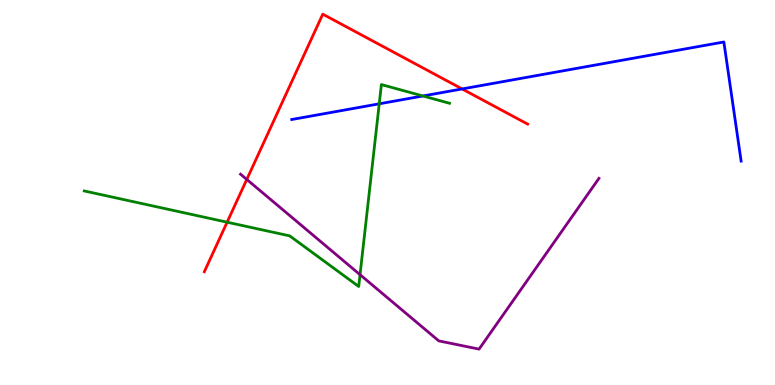[{'lines': ['blue', 'red'], 'intersections': [{'x': 5.96, 'y': 7.69}]}, {'lines': ['green', 'red'], 'intersections': [{'x': 2.93, 'y': 4.23}]}, {'lines': ['purple', 'red'], 'intersections': [{'x': 3.18, 'y': 5.34}]}, {'lines': ['blue', 'green'], 'intersections': [{'x': 4.89, 'y': 7.3}, {'x': 5.46, 'y': 7.51}]}, {'lines': ['blue', 'purple'], 'intersections': []}, {'lines': ['green', 'purple'], 'intersections': [{'x': 4.65, 'y': 2.87}]}]